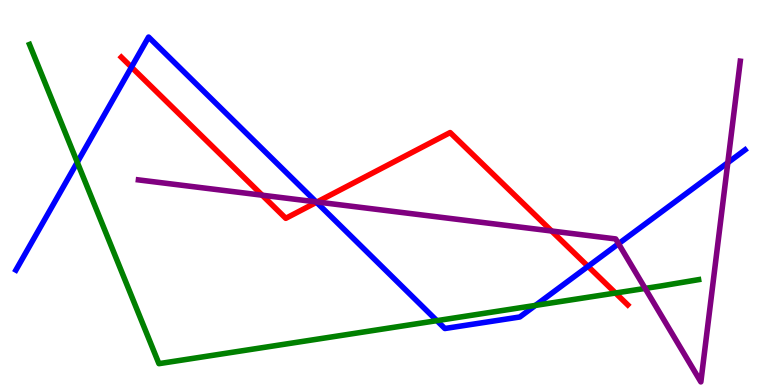[{'lines': ['blue', 'red'], 'intersections': [{'x': 1.7, 'y': 8.26}, {'x': 4.08, 'y': 4.75}, {'x': 7.59, 'y': 3.08}]}, {'lines': ['green', 'red'], 'intersections': [{'x': 7.94, 'y': 2.39}]}, {'lines': ['purple', 'red'], 'intersections': [{'x': 3.38, 'y': 4.93}, {'x': 4.09, 'y': 4.75}, {'x': 7.12, 'y': 4.0}]}, {'lines': ['blue', 'green'], 'intersections': [{'x': 0.997, 'y': 5.78}, {'x': 5.64, 'y': 1.67}, {'x': 6.91, 'y': 2.07}]}, {'lines': ['blue', 'purple'], 'intersections': [{'x': 4.08, 'y': 4.76}, {'x': 7.98, 'y': 3.67}, {'x': 9.39, 'y': 5.77}]}, {'lines': ['green', 'purple'], 'intersections': [{'x': 8.32, 'y': 2.51}]}]